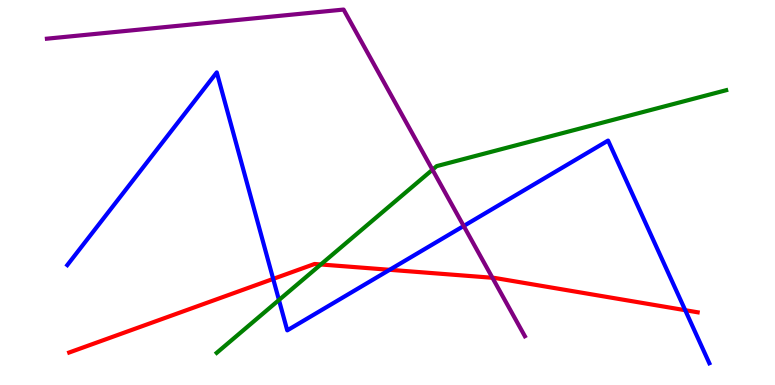[{'lines': ['blue', 'red'], 'intersections': [{'x': 3.52, 'y': 2.76}, {'x': 5.03, 'y': 2.99}, {'x': 8.84, 'y': 1.94}]}, {'lines': ['green', 'red'], 'intersections': [{'x': 4.14, 'y': 3.13}]}, {'lines': ['purple', 'red'], 'intersections': [{'x': 6.35, 'y': 2.79}]}, {'lines': ['blue', 'green'], 'intersections': [{'x': 3.6, 'y': 2.21}]}, {'lines': ['blue', 'purple'], 'intersections': [{'x': 5.98, 'y': 4.13}]}, {'lines': ['green', 'purple'], 'intersections': [{'x': 5.58, 'y': 5.59}]}]